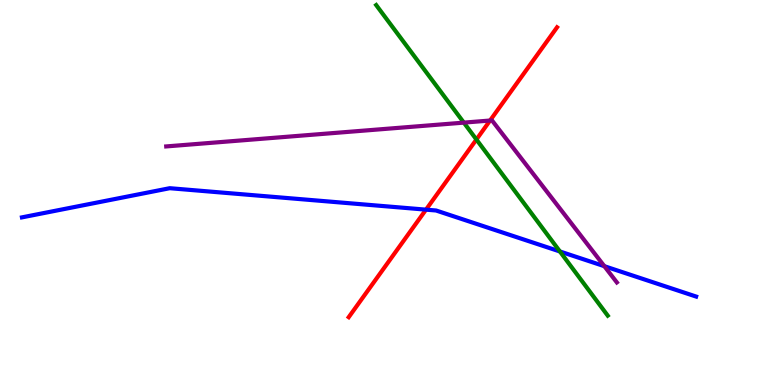[{'lines': ['blue', 'red'], 'intersections': [{'x': 5.5, 'y': 4.55}]}, {'lines': ['green', 'red'], 'intersections': [{'x': 6.15, 'y': 6.38}]}, {'lines': ['purple', 'red'], 'intersections': [{'x': 6.32, 'y': 6.87}]}, {'lines': ['blue', 'green'], 'intersections': [{'x': 7.22, 'y': 3.47}]}, {'lines': ['blue', 'purple'], 'intersections': [{'x': 7.8, 'y': 3.09}]}, {'lines': ['green', 'purple'], 'intersections': [{'x': 5.98, 'y': 6.82}]}]